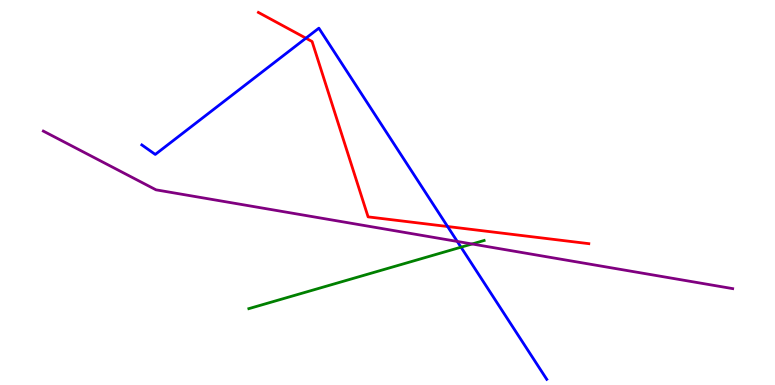[{'lines': ['blue', 'red'], 'intersections': [{'x': 3.95, 'y': 9.01}, {'x': 5.78, 'y': 4.12}]}, {'lines': ['green', 'red'], 'intersections': []}, {'lines': ['purple', 'red'], 'intersections': []}, {'lines': ['blue', 'green'], 'intersections': [{'x': 5.95, 'y': 3.58}]}, {'lines': ['blue', 'purple'], 'intersections': [{'x': 5.9, 'y': 3.73}]}, {'lines': ['green', 'purple'], 'intersections': [{'x': 6.09, 'y': 3.66}]}]